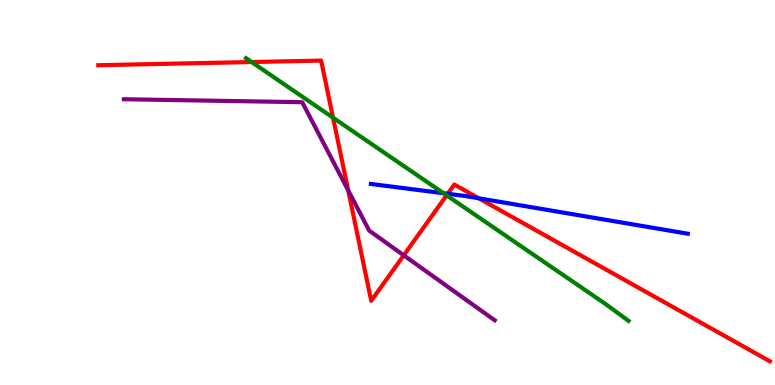[{'lines': ['blue', 'red'], 'intersections': [{'x': 5.78, 'y': 4.97}, {'x': 6.18, 'y': 4.85}]}, {'lines': ['green', 'red'], 'intersections': [{'x': 3.25, 'y': 8.39}, {'x': 4.3, 'y': 6.94}, {'x': 5.76, 'y': 4.93}]}, {'lines': ['purple', 'red'], 'intersections': [{'x': 4.49, 'y': 5.05}, {'x': 5.21, 'y': 3.37}]}, {'lines': ['blue', 'green'], 'intersections': [{'x': 5.72, 'y': 4.98}]}, {'lines': ['blue', 'purple'], 'intersections': []}, {'lines': ['green', 'purple'], 'intersections': []}]